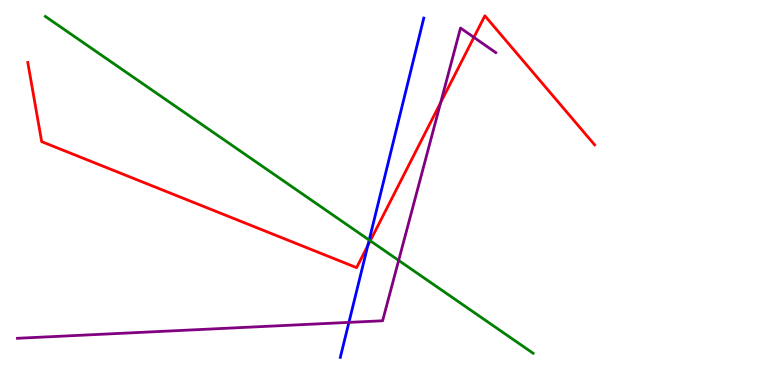[{'lines': ['blue', 'red'], 'intersections': [{'x': 4.75, 'y': 3.62}]}, {'lines': ['green', 'red'], 'intersections': [{'x': 4.78, 'y': 3.75}]}, {'lines': ['purple', 'red'], 'intersections': [{'x': 5.69, 'y': 7.34}, {'x': 6.11, 'y': 9.03}]}, {'lines': ['blue', 'green'], 'intersections': [{'x': 4.76, 'y': 3.77}]}, {'lines': ['blue', 'purple'], 'intersections': [{'x': 4.5, 'y': 1.63}]}, {'lines': ['green', 'purple'], 'intersections': [{'x': 5.14, 'y': 3.24}]}]